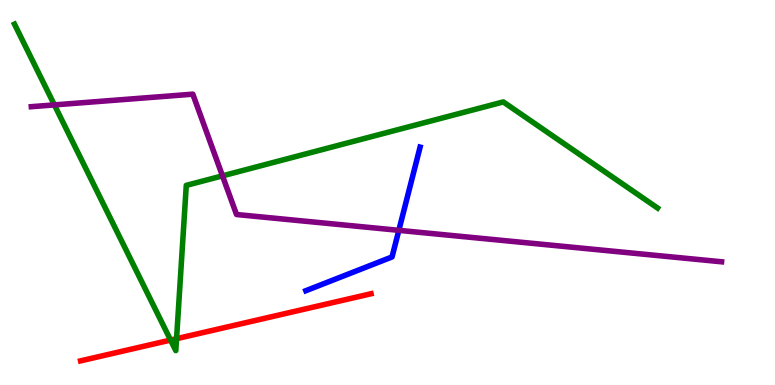[{'lines': ['blue', 'red'], 'intersections': []}, {'lines': ['green', 'red'], 'intersections': [{'x': 2.2, 'y': 1.17}, {'x': 2.28, 'y': 1.2}]}, {'lines': ['purple', 'red'], 'intersections': []}, {'lines': ['blue', 'green'], 'intersections': []}, {'lines': ['blue', 'purple'], 'intersections': [{'x': 5.15, 'y': 4.02}]}, {'lines': ['green', 'purple'], 'intersections': [{'x': 0.702, 'y': 7.28}, {'x': 2.87, 'y': 5.43}]}]